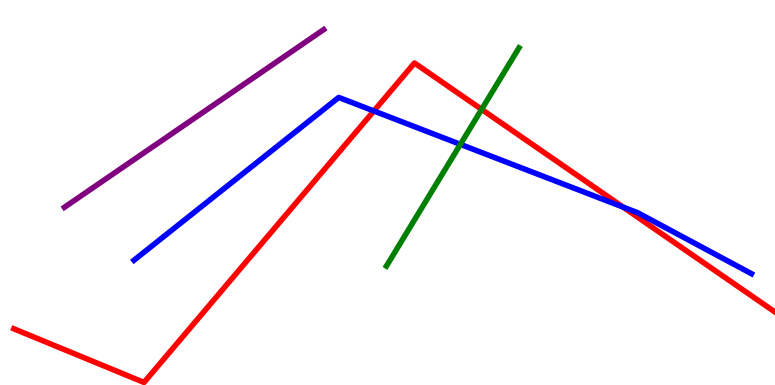[{'lines': ['blue', 'red'], 'intersections': [{'x': 4.82, 'y': 7.12}, {'x': 8.04, 'y': 4.62}]}, {'lines': ['green', 'red'], 'intersections': [{'x': 6.21, 'y': 7.16}]}, {'lines': ['purple', 'red'], 'intersections': []}, {'lines': ['blue', 'green'], 'intersections': [{'x': 5.94, 'y': 6.25}]}, {'lines': ['blue', 'purple'], 'intersections': []}, {'lines': ['green', 'purple'], 'intersections': []}]